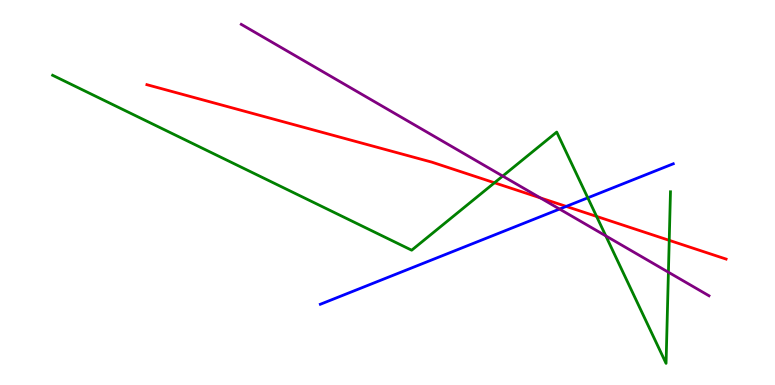[{'lines': ['blue', 'red'], 'intersections': [{'x': 7.31, 'y': 4.64}]}, {'lines': ['green', 'red'], 'intersections': [{'x': 6.38, 'y': 5.25}, {'x': 7.7, 'y': 4.38}, {'x': 8.64, 'y': 3.76}]}, {'lines': ['purple', 'red'], 'intersections': [{'x': 6.97, 'y': 4.86}]}, {'lines': ['blue', 'green'], 'intersections': [{'x': 7.58, 'y': 4.86}]}, {'lines': ['blue', 'purple'], 'intersections': [{'x': 7.22, 'y': 4.57}]}, {'lines': ['green', 'purple'], 'intersections': [{'x': 6.49, 'y': 5.43}, {'x': 7.82, 'y': 3.87}, {'x': 8.62, 'y': 2.93}]}]